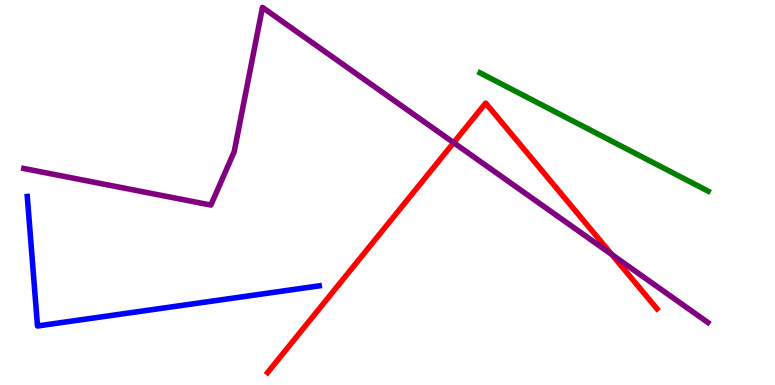[{'lines': ['blue', 'red'], 'intersections': []}, {'lines': ['green', 'red'], 'intersections': []}, {'lines': ['purple', 'red'], 'intersections': [{'x': 5.85, 'y': 6.29}, {'x': 7.89, 'y': 3.39}]}, {'lines': ['blue', 'green'], 'intersections': []}, {'lines': ['blue', 'purple'], 'intersections': []}, {'lines': ['green', 'purple'], 'intersections': []}]